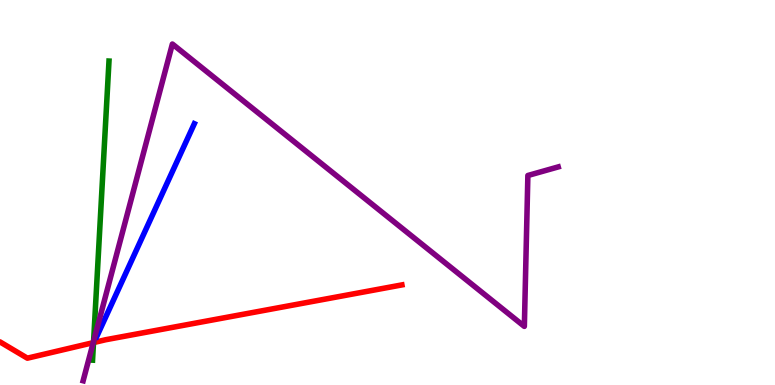[{'lines': ['blue', 'red'], 'intersections': []}, {'lines': ['green', 'red'], 'intersections': [{'x': 1.21, 'y': 1.1}]}, {'lines': ['purple', 'red'], 'intersections': [{'x': 1.2, 'y': 1.1}]}, {'lines': ['blue', 'green'], 'intersections': []}, {'lines': ['blue', 'purple'], 'intersections': []}, {'lines': ['green', 'purple'], 'intersections': [{'x': 1.21, 'y': 1.13}]}]